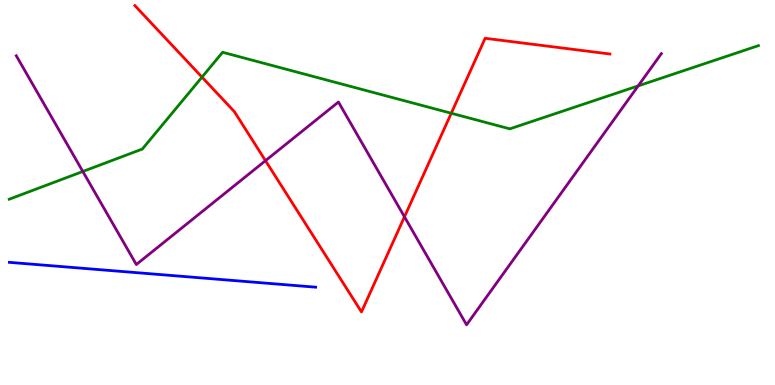[{'lines': ['blue', 'red'], 'intersections': []}, {'lines': ['green', 'red'], 'intersections': [{'x': 2.61, 'y': 8.0}, {'x': 5.82, 'y': 7.06}]}, {'lines': ['purple', 'red'], 'intersections': [{'x': 3.43, 'y': 5.83}, {'x': 5.22, 'y': 4.37}]}, {'lines': ['blue', 'green'], 'intersections': []}, {'lines': ['blue', 'purple'], 'intersections': []}, {'lines': ['green', 'purple'], 'intersections': [{'x': 1.07, 'y': 5.55}, {'x': 8.23, 'y': 7.77}]}]